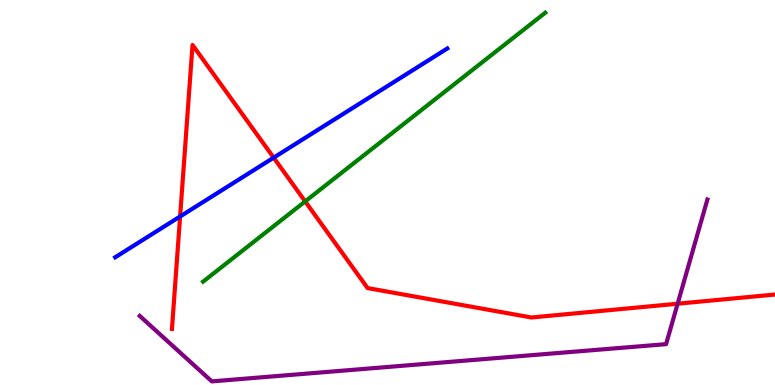[{'lines': ['blue', 'red'], 'intersections': [{'x': 2.32, 'y': 4.38}, {'x': 3.53, 'y': 5.9}]}, {'lines': ['green', 'red'], 'intersections': [{'x': 3.94, 'y': 4.77}]}, {'lines': ['purple', 'red'], 'intersections': [{'x': 8.74, 'y': 2.11}]}, {'lines': ['blue', 'green'], 'intersections': []}, {'lines': ['blue', 'purple'], 'intersections': []}, {'lines': ['green', 'purple'], 'intersections': []}]